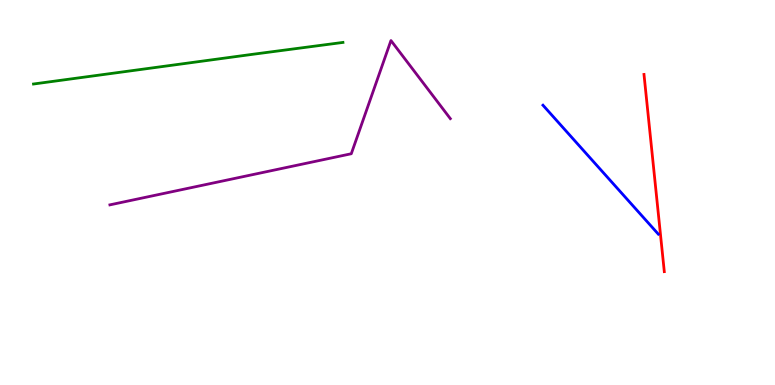[{'lines': ['blue', 'red'], 'intersections': []}, {'lines': ['green', 'red'], 'intersections': []}, {'lines': ['purple', 'red'], 'intersections': []}, {'lines': ['blue', 'green'], 'intersections': []}, {'lines': ['blue', 'purple'], 'intersections': []}, {'lines': ['green', 'purple'], 'intersections': []}]